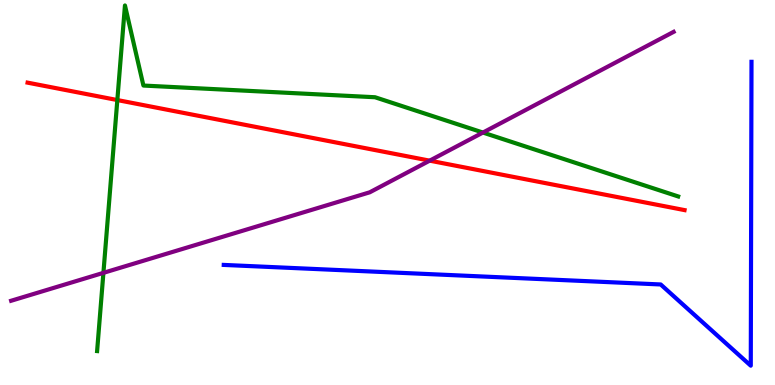[{'lines': ['blue', 'red'], 'intersections': []}, {'lines': ['green', 'red'], 'intersections': [{'x': 1.51, 'y': 7.4}]}, {'lines': ['purple', 'red'], 'intersections': [{'x': 5.54, 'y': 5.83}]}, {'lines': ['blue', 'green'], 'intersections': []}, {'lines': ['blue', 'purple'], 'intersections': []}, {'lines': ['green', 'purple'], 'intersections': [{'x': 1.33, 'y': 2.91}, {'x': 6.23, 'y': 6.56}]}]